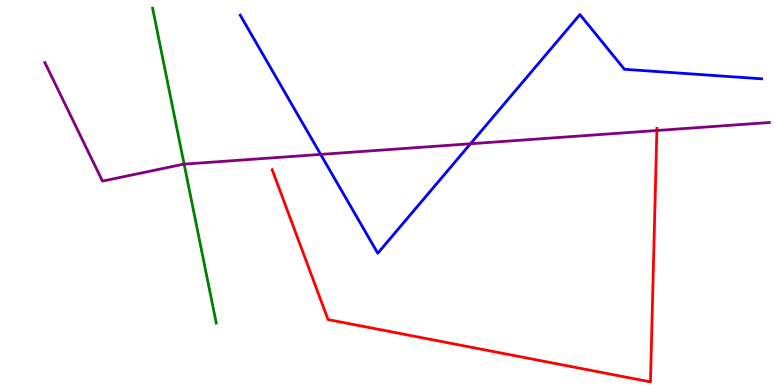[{'lines': ['blue', 'red'], 'intersections': []}, {'lines': ['green', 'red'], 'intersections': []}, {'lines': ['purple', 'red'], 'intersections': [{'x': 8.48, 'y': 6.61}]}, {'lines': ['blue', 'green'], 'intersections': []}, {'lines': ['blue', 'purple'], 'intersections': [{'x': 4.14, 'y': 5.99}, {'x': 6.07, 'y': 6.27}]}, {'lines': ['green', 'purple'], 'intersections': [{'x': 2.38, 'y': 5.74}]}]